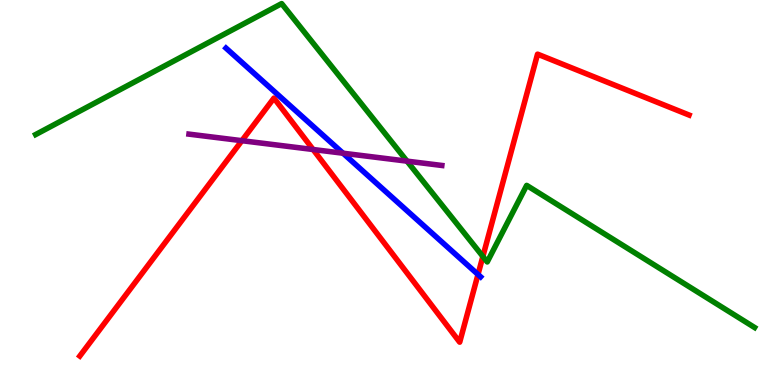[{'lines': ['blue', 'red'], 'intersections': [{'x': 6.17, 'y': 2.87}]}, {'lines': ['green', 'red'], 'intersections': [{'x': 6.23, 'y': 3.34}]}, {'lines': ['purple', 'red'], 'intersections': [{'x': 3.12, 'y': 6.35}, {'x': 4.04, 'y': 6.12}]}, {'lines': ['blue', 'green'], 'intersections': []}, {'lines': ['blue', 'purple'], 'intersections': [{'x': 4.43, 'y': 6.02}]}, {'lines': ['green', 'purple'], 'intersections': [{'x': 5.25, 'y': 5.81}]}]